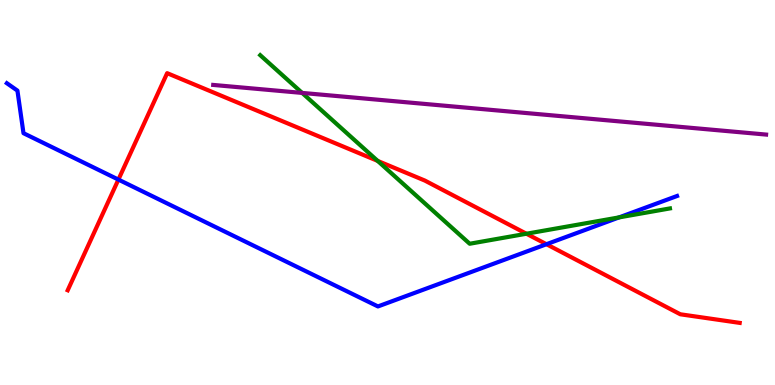[{'lines': ['blue', 'red'], 'intersections': [{'x': 1.53, 'y': 5.34}, {'x': 7.05, 'y': 3.66}]}, {'lines': ['green', 'red'], 'intersections': [{'x': 4.87, 'y': 5.82}, {'x': 6.79, 'y': 3.93}]}, {'lines': ['purple', 'red'], 'intersections': []}, {'lines': ['blue', 'green'], 'intersections': [{'x': 7.99, 'y': 4.35}]}, {'lines': ['blue', 'purple'], 'intersections': []}, {'lines': ['green', 'purple'], 'intersections': [{'x': 3.9, 'y': 7.59}]}]